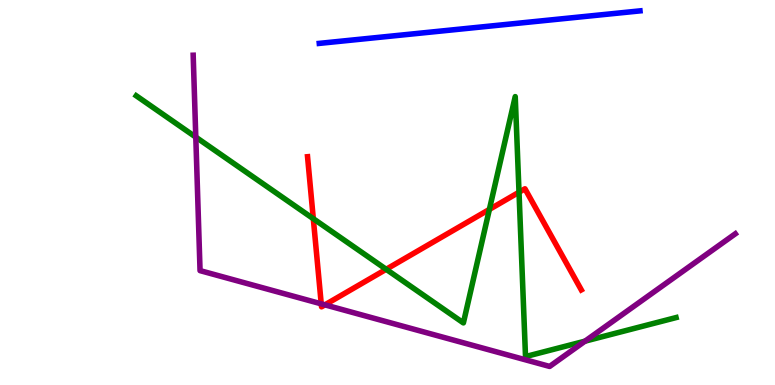[{'lines': ['blue', 'red'], 'intersections': []}, {'lines': ['green', 'red'], 'intersections': [{'x': 4.04, 'y': 4.32}, {'x': 4.98, 'y': 3.01}, {'x': 6.31, 'y': 4.56}, {'x': 6.7, 'y': 5.01}]}, {'lines': ['purple', 'red'], 'intersections': [{'x': 4.15, 'y': 2.11}, {'x': 4.19, 'y': 2.08}]}, {'lines': ['blue', 'green'], 'intersections': []}, {'lines': ['blue', 'purple'], 'intersections': []}, {'lines': ['green', 'purple'], 'intersections': [{'x': 2.53, 'y': 6.44}, {'x': 7.55, 'y': 1.14}]}]